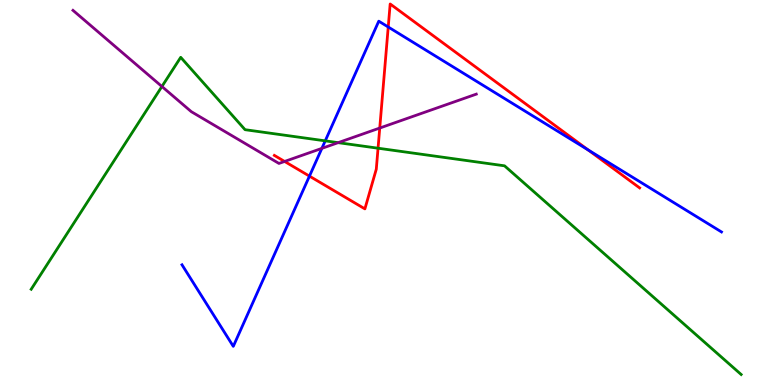[{'lines': ['blue', 'red'], 'intersections': [{'x': 3.99, 'y': 5.43}, {'x': 5.01, 'y': 9.3}, {'x': 7.59, 'y': 6.11}]}, {'lines': ['green', 'red'], 'intersections': [{'x': 4.88, 'y': 6.15}]}, {'lines': ['purple', 'red'], 'intersections': [{'x': 3.67, 'y': 5.81}, {'x': 4.9, 'y': 6.67}]}, {'lines': ['blue', 'green'], 'intersections': [{'x': 4.2, 'y': 6.34}]}, {'lines': ['blue', 'purple'], 'intersections': [{'x': 4.15, 'y': 6.15}]}, {'lines': ['green', 'purple'], 'intersections': [{'x': 2.09, 'y': 7.75}, {'x': 4.36, 'y': 6.29}]}]